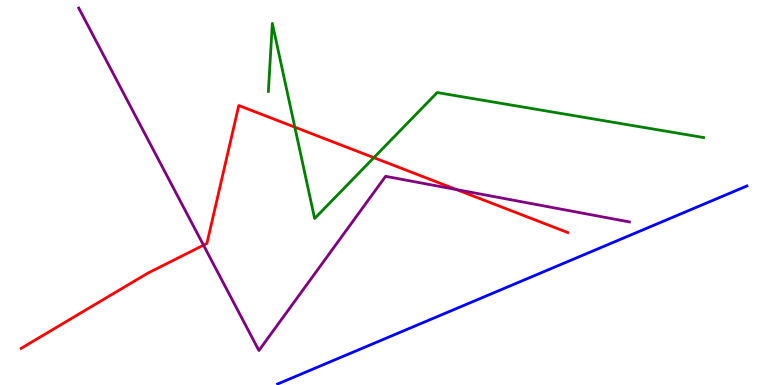[{'lines': ['blue', 'red'], 'intersections': []}, {'lines': ['green', 'red'], 'intersections': [{'x': 3.8, 'y': 6.7}, {'x': 4.82, 'y': 5.9}]}, {'lines': ['purple', 'red'], 'intersections': [{'x': 2.63, 'y': 3.63}, {'x': 5.89, 'y': 5.08}]}, {'lines': ['blue', 'green'], 'intersections': []}, {'lines': ['blue', 'purple'], 'intersections': []}, {'lines': ['green', 'purple'], 'intersections': []}]